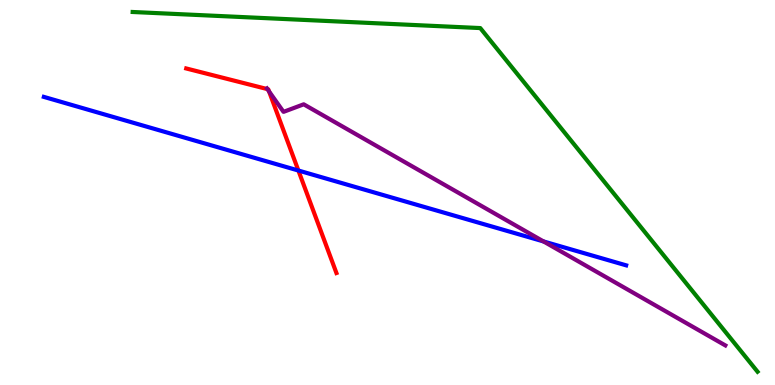[{'lines': ['blue', 'red'], 'intersections': [{'x': 3.85, 'y': 5.57}]}, {'lines': ['green', 'red'], 'intersections': []}, {'lines': ['purple', 'red'], 'intersections': [{'x': 3.45, 'y': 7.69}, {'x': 3.47, 'y': 7.63}]}, {'lines': ['blue', 'green'], 'intersections': []}, {'lines': ['blue', 'purple'], 'intersections': [{'x': 7.01, 'y': 3.73}]}, {'lines': ['green', 'purple'], 'intersections': []}]